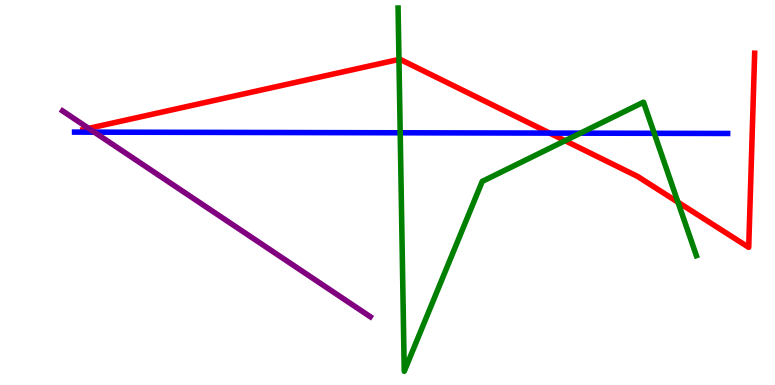[{'lines': ['blue', 'red'], 'intersections': [{'x': 7.09, 'y': 6.54}]}, {'lines': ['green', 'red'], 'intersections': [{'x': 5.15, 'y': 8.46}, {'x': 7.29, 'y': 6.35}, {'x': 8.75, 'y': 4.75}]}, {'lines': ['purple', 'red'], 'intersections': [{'x': 1.14, 'y': 6.67}]}, {'lines': ['blue', 'green'], 'intersections': [{'x': 5.16, 'y': 6.55}, {'x': 7.49, 'y': 6.54}, {'x': 8.44, 'y': 6.54}]}, {'lines': ['blue', 'purple'], 'intersections': [{'x': 1.22, 'y': 6.57}]}, {'lines': ['green', 'purple'], 'intersections': []}]